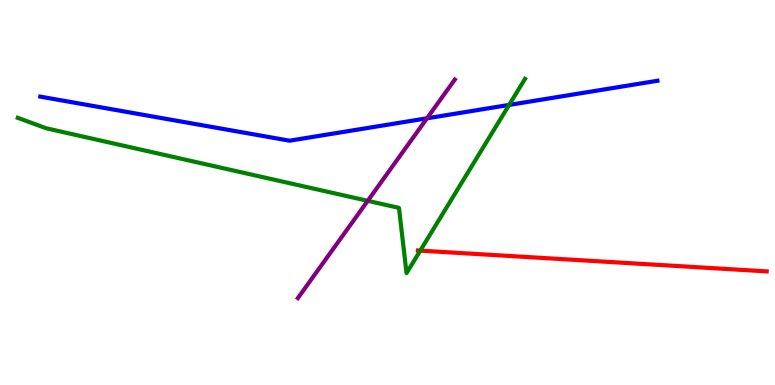[{'lines': ['blue', 'red'], 'intersections': []}, {'lines': ['green', 'red'], 'intersections': [{'x': 5.42, 'y': 3.49}]}, {'lines': ['purple', 'red'], 'intersections': []}, {'lines': ['blue', 'green'], 'intersections': [{'x': 6.57, 'y': 7.27}]}, {'lines': ['blue', 'purple'], 'intersections': [{'x': 5.51, 'y': 6.93}]}, {'lines': ['green', 'purple'], 'intersections': [{'x': 4.74, 'y': 4.78}]}]